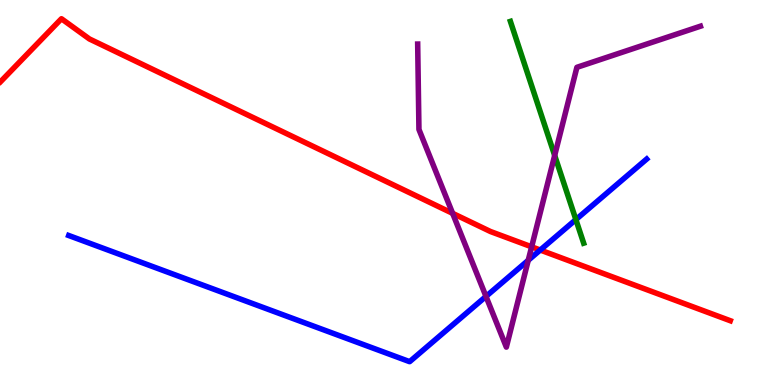[{'lines': ['blue', 'red'], 'intersections': [{'x': 6.97, 'y': 3.51}]}, {'lines': ['green', 'red'], 'intersections': []}, {'lines': ['purple', 'red'], 'intersections': [{'x': 5.84, 'y': 4.46}, {'x': 6.86, 'y': 3.59}]}, {'lines': ['blue', 'green'], 'intersections': [{'x': 7.43, 'y': 4.3}]}, {'lines': ['blue', 'purple'], 'intersections': [{'x': 6.27, 'y': 2.3}, {'x': 6.82, 'y': 3.24}]}, {'lines': ['green', 'purple'], 'intersections': [{'x': 7.16, 'y': 5.96}]}]